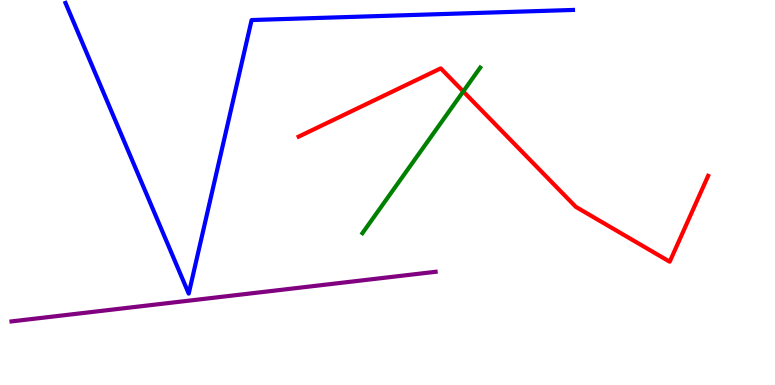[{'lines': ['blue', 'red'], 'intersections': []}, {'lines': ['green', 'red'], 'intersections': [{'x': 5.98, 'y': 7.62}]}, {'lines': ['purple', 'red'], 'intersections': []}, {'lines': ['blue', 'green'], 'intersections': []}, {'lines': ['blue', 'purple'], 'intersections': []}, {'lines': ['green', 'purple'], 'intersections': []}]